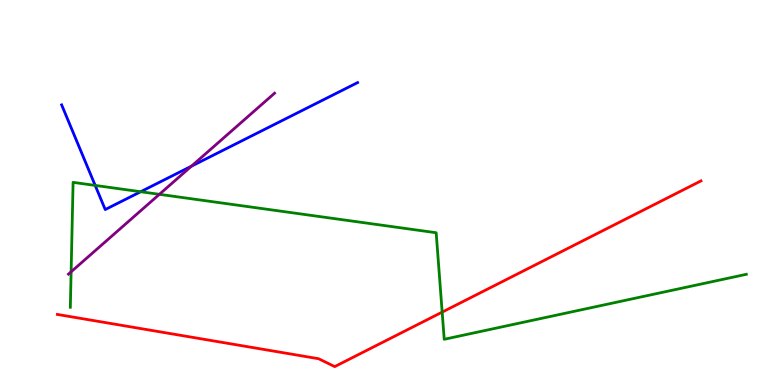[{'lines': ['blue', 'red'], 'intersections': []}, {'lines': ['green', 'red'], 'intersections': [{'x': 5.71, 'y': 1.89}]}, {'lines': ['purple', 'red'], 'intersections': []}, {'lines': ['blue', 'green'], 'intersections': [{'x': 1.23, 'y': 5.18}, {'x': 1.81, 'y': 5.02}]}, {'lines': ['blue', 'purple'], 'intersections': [{'x': 2.47, 'y': 5.68}]}, {'lines': ['green', 'purple'], 'intersections': [{'x': 0.918, 'y': 2.94}, {'x': 2.06, 'y': 4.95}]}]